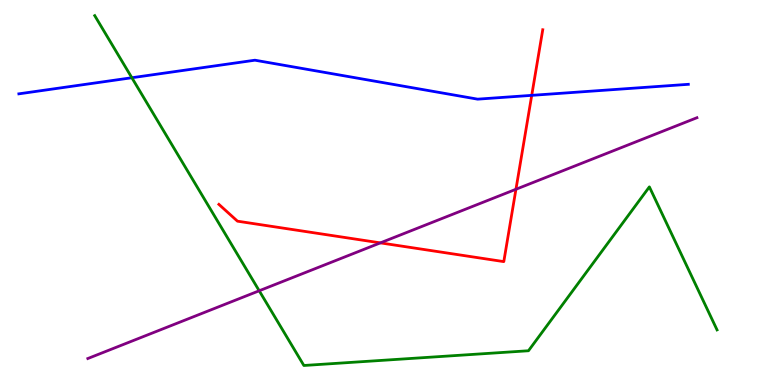[{'lines': ['blue', 'red'], 'intersections': [{'x': 6.86, 'y': 7.52}]}, {'lines': ['green', 'red'], 'intersections': []}, {'lines': ['purple', 'red'], 'intersections': [{'x': 4.91, 'y': 3.69}, {'x': 6.66, 'y': 5.08}]}, {'lines': ['blue', 'green'], 'intersections': [{'x': 1.7, 'y': 7.98}]}, {'lines': ['blue', 'purple'], 'intersections': []}, {'lines': ['green', 'purple'], 'intersections': [{'x': 3.34, 'y': 2.45}]}]